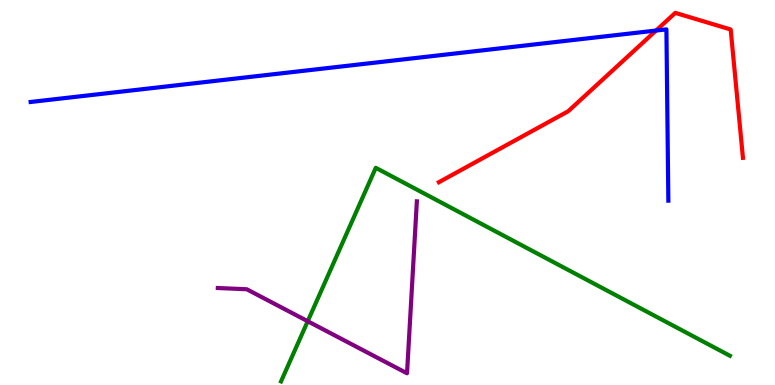[{'lines': ['blue', 'red'], 'intersections': [{'x': 8.47, 'y': 9.21}]}, {'lines': ['green', 'red'], 'intersections': []}, {'lines': ['purple', 'red'], 'intersections': []}, {'lines': ['blue', 'green'], 'intersections': []}, {'lines': ['blue', 'purple'], 'intersections': []}, {'lines': ['green', 'purple'], 'intersections': [{'x': 3.97, 'y': 1.66}]}]